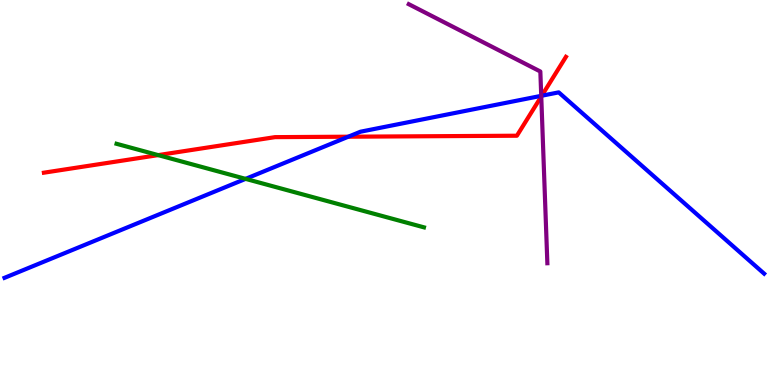[{'lines': ['blue', 'red'], 'intersections': [{'x': 4.49, 'y': 6.45}, {'x': 6.99, 'y': 7.51}]}, {'lines': ['green', 'red'], 'intersections': [{'x': 2.04, 'y': 5.97}]}, {'lines': ['purple', 'red'], 'intersections': [{'x': 6.98, 'y': 7.49}]}, {'lines': ['blue', 'green'], 'intersections': [{'x': 3.17, 'y': 5.35}]}, {'lines': ['blue', 'purple'], 'intersections': [{'x': 6.98, 'y': 7.51}]}, {'lines': ['green', 'purple'], 'intersections': []}]